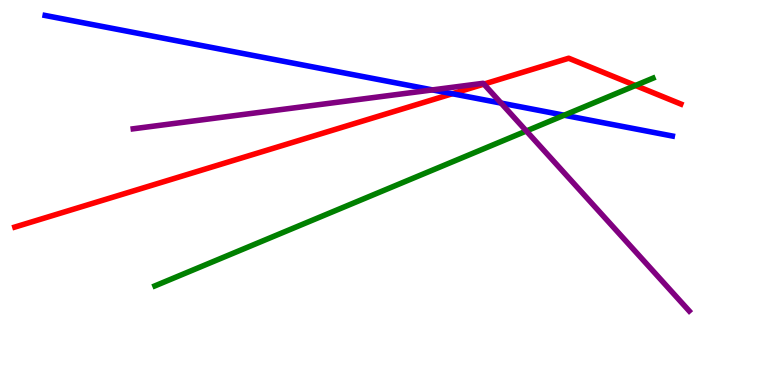[{'lines': ['blue', 'red'], 'intersections': [{'x': 5.84, 'y': 7.57}]}, {'lines': ['green', 'red'], 'intersections': [{'x': 8.2, 'y': 7.78}]}, {'lines': ['purple', 'red'], 'intersections': [{'x': 6.24, 'y': 7.82}]}, {'lines': ['blue', 'green'], 'intersections': [{'x': 7.28, 'y': 7.01}]}, {'lines': ['blue', 'purple'], 'intersections': [{'x': 5.58, 'y': 7.66}, {'x': 6.47, 'y': 7.32}]}, {'lines': ['green', 'purple'], 'intersections': [{'x': 6.79, 'y': 6.6}]}]